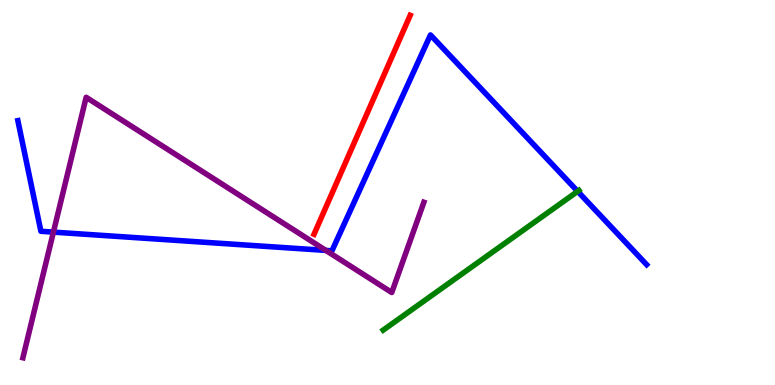[{'lines': ['blue', 'red'], 'intersections': []}, {'lines': ['green', 'red'], 'intersections': []}, {'lines': ['purple', 'red'], 'intersections': []}, {'lines': ['blue', 'green'], 'intersections': [{'x': 7.45, 'y': 5.03}]}, {'lines': ['blue', 'purple'], 'intersections': [{'x': 0.689, 'y': 3.97}, {'x': 4.21, 'y': 3.5}]}, {'lines': ['green', 'purple'], 'intersections': []}]